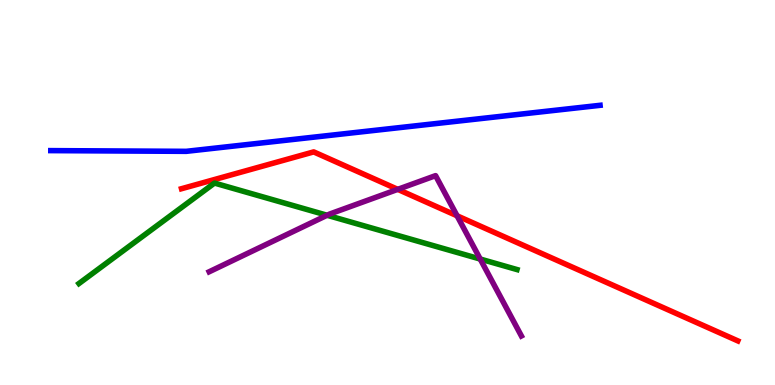[{'lines': ['blue', 'red'], 'intersections': []}, {'lines': ['green', 'red'], 'intersections': []}, {'lines': ['purple', 'red'], 'intersections': [{'x': 5.13, 'y': 5.08}, {'x': 5.9, 'y': 4.4}]}, {'lines': ['blue', 'green'], 'intersections': []}, {'lines': ['blue', 'purple'], 'intersections': []}, {'lines': ['green', 'purple'], 'intersections': [{'x': 4.22, 'y': 4.41}, {'x': 6.2, 'y': 3.27}]}]